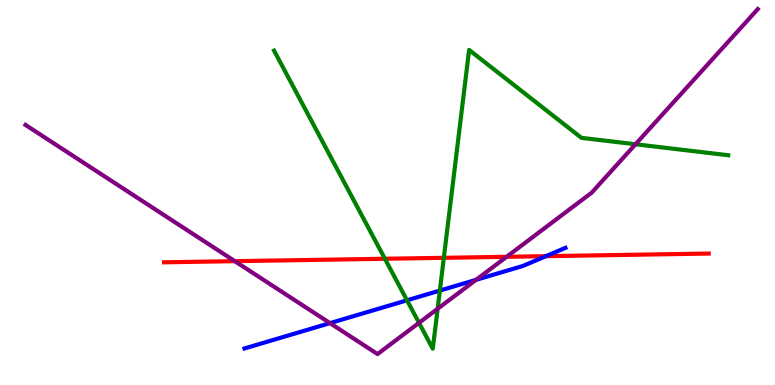[{'lines': ['blue', 'red'], 'intersections': [{'x': 7.04, 'y': 3.35}]}, {'lines': ['green', 'red'], 'intersections': [{'x': 4.97, 'y': 3.28}, {'x': 5.73, 'y': 3.3}]}, {'lines': ['purple', 'red'], 'intersections': [{'x': 3.03, 'y': 3.22}, {'x': 6.54, 'y': 3.33}]}, {'lines': ['blue', 'green'], 'intersections': [{'x': 5.25, 'y': 2.2}, {'x': 5.68, 'y': 2.45}]}, {'lines': ['blue', 'purple'], 'intersections': [{'x': 4.26, 'y': 1.61}, {'x': 6.14, 'y': 2.73}]}, {'lines': ['green', 'purple'], 'intersections': [{'x': 5.41, 'y': 1.61}, {'x': 5.65, 'y': 1.98}, {'x': 8.2, 'y': 6.25}]}]